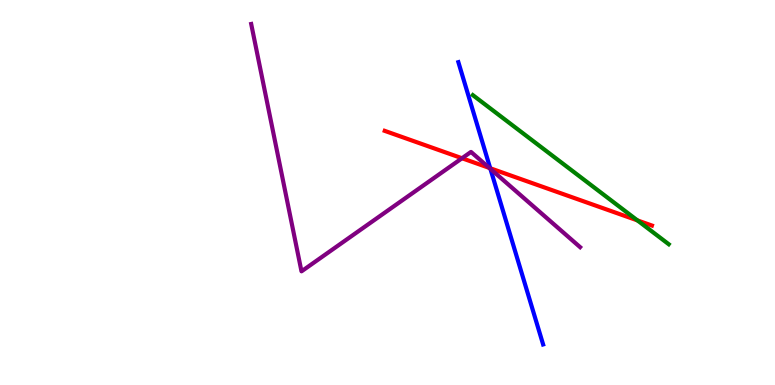[{'lines': ['blue', 'red'], 'intersections': [{'x': 6.33, 'y': 5.63}]}, {'lines': ['green', 'red'], 'intersections': [{'x': 8.22, 'y': 4.28}]}, {'lines': ['purple', 'red'], 'intersections': [{'x': 5.96, 'y': 5.89}, {'x': 6.31, 'y': 5.64}]}, {'lines': ['blue', 'green'], 'intersections': []}, {'lines': ['blue', 'purple'], 'intersections': [{'x': 6.33, 'y': 5.61}]}, {'lines': ['green', 'purple'], 'intersections': []}]